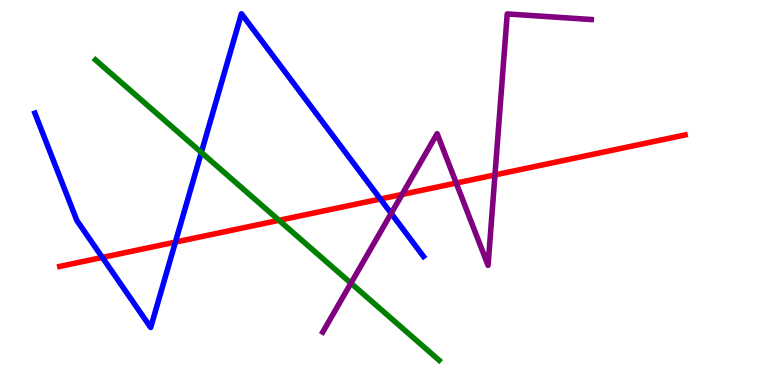[{'lines': ['blue', 'red'], 'intersections': [{'x': 1.32, 'y': 3.31}, {'x': 2.26, 'y': 3.71}, {'x': 4.91, 'y': 4.83}]}, {'lines': ['green', 'red'], 'intersections': [{'x': 3.6, 'y': 4.28}]}, {'lines': ['purple', 'red'], 'intersections': [{'x': 5.19, 'y': 4.95}, {'x': 5.89, 'y': 5.25}, {'x': 6.39, 'y': 5.46}]}, {'lines': ['blue', 'green'], 'intersections': [{'x': 2.6, 'y': 6.04}]}, {'lines': ['blue', 'purple'], 'intersections': [{'x': 5.05, 'y': 4.46}]}, {'lines': ['green', 'purple'], 'intersections': [{'x': 4.53, 'y': 2.64}]}]